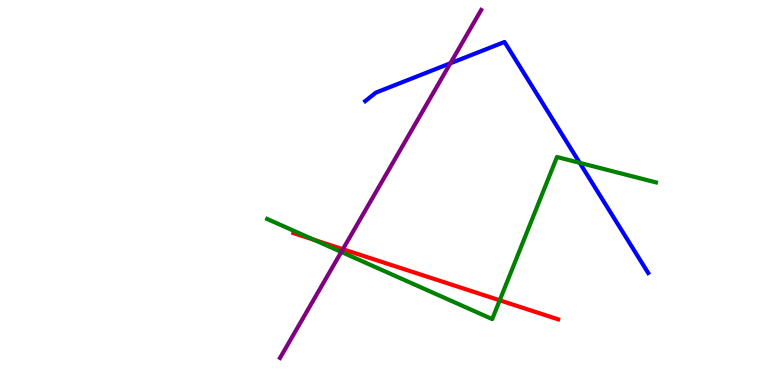[{'lines': ['blue', 'red'], 'intersections': []}, {'lines': ['green', 'red'], 'intersections': [{'x': 4.05, 'y': 3.77}, {'x': 6.45, 'y': 2.2}]}, {'lines': ['purple', 'red'], 'intersections': [{'x': 4.42, 'y': 3.53}]}, {'lines': ['blue', 'green'], 'intersections': [{'x': 7.48, 'y': 5.77}]}, {'lines': ['blue', 'purple'], 'intersections': [{'x': 5.81, 'y': 8.36}]}, {'lines': ['green', 'purple'], 'intersections': [{'x': 4.4, 'y': 3.46}]}]